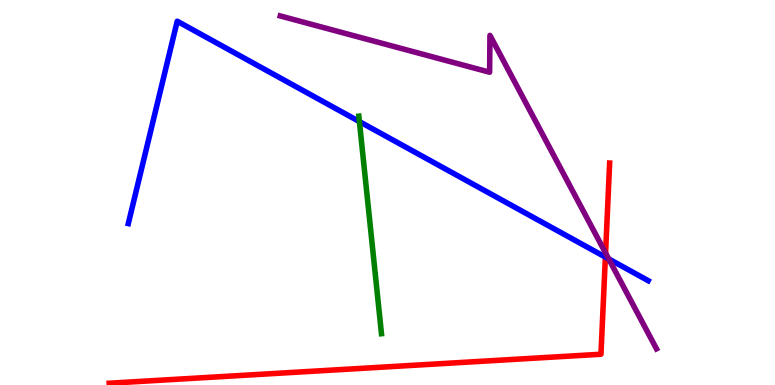[{'lines': ['blue', 'red'], 'intersections': [{'x': 7.81, 'y': 3.32}]}, {'lines': ['green', 'red'], 'intersections': []}, {'lines': ['purple', 'red'], 'intersections': [{'x': 7.81, 'y': 3.43}]}, {'lines': ['blue', 'green'], 'intersections': [{'x': 4.64, 'y': 6.84}]}, {'lines': ['blue', 'purple'], 'intersections': [{'x': 7.85, 'y': 3.27}]}, {'lines': ['green', 'purple'], 'intersections': []}]